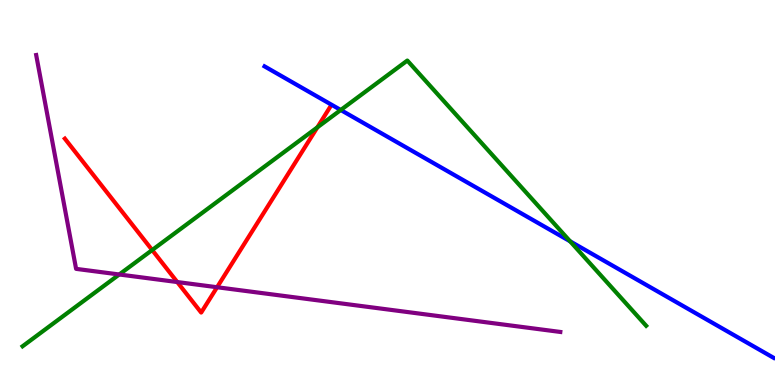[{'lines': ['blue', 'red'], 'intersections': []}, {'lines': ['green', 'red'], 'intersections': [{'x': 1.96, 'y': 3.51}, {'x': 4.09, 'y': 6.69}]}, {'lines': ['purple', 'red'], 'intersections': [{'x': 2.29, 'y': 2.67}, {'x': 2.8, 'y': 2.54}]}, {'lines': ['blue', 'green'], 'intersections': [{'x': 4.4, 'y': 7.14}, {'x': 7.36, 'y': 3.73}]}, {'lines': ['blue', 'purple'], 'intersections': []}, {'lines': ['green', 'purple'], 'intersections': [{'x': 1.54, 'y': 2.87}]}]